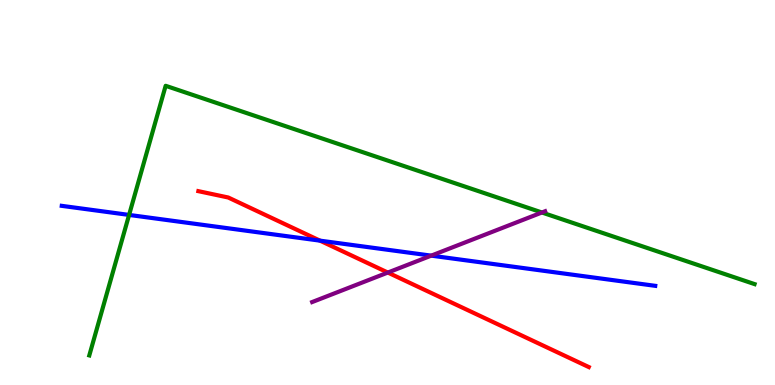[{'lines': ['blue', 'red'], 'intersections': [{'x': 4.13, 'y': 3.75}]}, {'lines': ['green', 'red'], 'intersections': []}, {'lines': ['purple', 'red'], 'intersections': [{'x': 5.0, 'y': 2.92}]}, {'lines': ['blue', 'green'], 'intersections': [{'x': 1.67, 'y': 4.42}]}, {'lines': ['blue', 'purple'], 'intersections': [{'x': 5.56, 'y': 3.36}]}, {'lines': ['green', 'purple'], 'intersections': [{'x': 6.99, 'y': 4.48}]}]